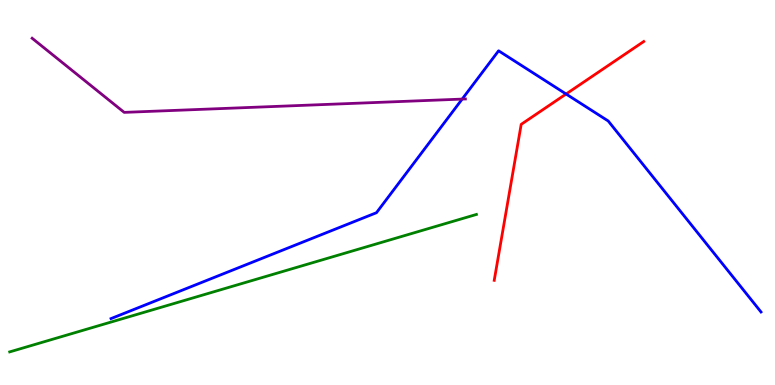[{'lines': ['blue', 'red'], 'intersections': [{'x': 7.3, 'y': 7.56}]}, {'lines': ['green', 'red'], 'intersections': []}, {'lines': ['purple', 'red'], 'intersections': []}, {'lines': ['blue', 'green'], 'intersections': []}, {'lines': ['blue', 'purple'], 'intersections': [{'x': 5.96, 'y': 7.43}]}, {'lines': ['green', 'purple'], 'intersections': []}]